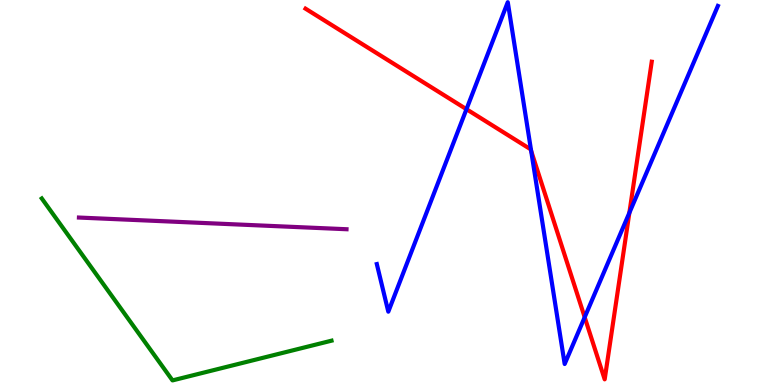[{'lines': ['blue', 'red'], 'intersections': [{'x': 6.02, 'y': 7.16}, {'x': 6.85, 'y': 6.08}, {'x': 7.54, 'y': 1.76}, {'x': 8.12, 'y': 4.47}]}, {'lines': ['green', 'red'], 'intersections': []}, {'lines': ['purple', 'red'], 'intersections': []}, {'lines': ['blue', 'green'], 'intersections': []}, {'lines': ['blue', 'purple'], 'intersections': []}, {'lines': ['green', 'purple'], 'intersections': []}]